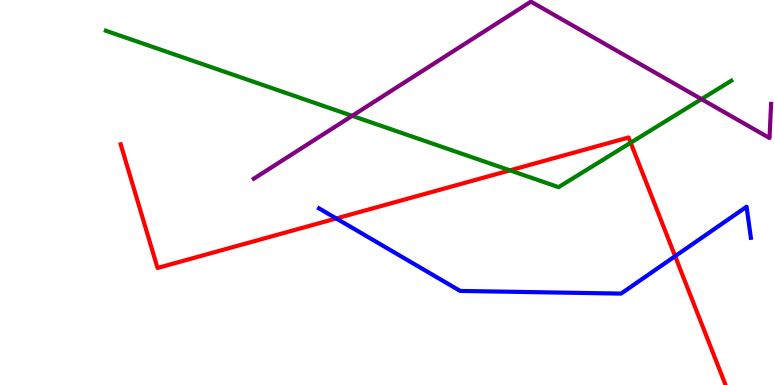[{'lines': ['blue', 'red'], 'intersections': [{'x': 4.34, 'y': 4.33}, {'x': 8.71, 'y': 3.35}]}, {'lines': ['green', 'red'], 'intersections': [{'x': 6.58, 'y': 5.58}, {'x': 8.14, 'y': 6.29}]}, {'lines': ['purple', 'red'], 'intersections': []}, {'lines': ['blue', 'green'], 'intersections': []}, {'lines': ['blue', 'purple'], 'intersections': []}, {'lines': ['green', 'purple'], 'intersections': [{'x': 4.54, 'y': 6.99}, {'x': 9.05, 'y': 7.43}]}]